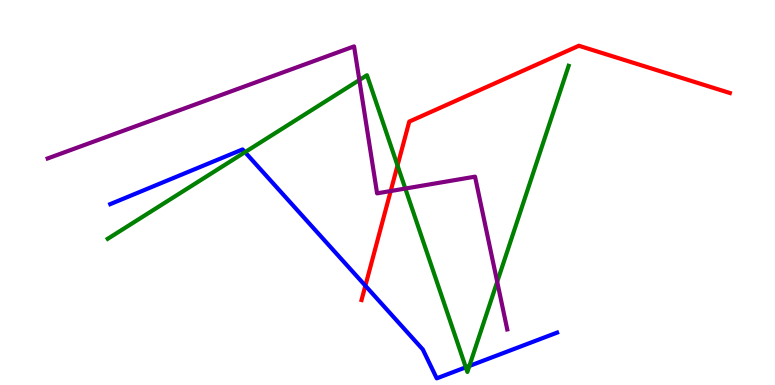[{'lines': ['blue', 'red'], 'intersections': [{'x': 4.71, 'y': 2.58}]}, {'lines': ['green', 'red'], 'intersections': [{'x': 5.13, 'y': 5.7}]}, {'lines': ['purple', 'red'], 'intersections': [{'x': 5.04, 'y': 5.04}]}, {'lines': ['blue', 'green'], 'intersections': [{'x': 3.16, 'y': 6.05}, {'x': 6.01, 'y': 0.46}, {'x': 6.06, 'y': 0.495}]}, {'lines': ['blue', 'purple'], 'intersections': []}, {'lines': ['green', 'purple'], 'intersections': [{'x': 4.64, 'y': 7.92}, {'x': 5.23, 'y': 5.1}, {'x': 6.42, 'y': 2.68}]}]